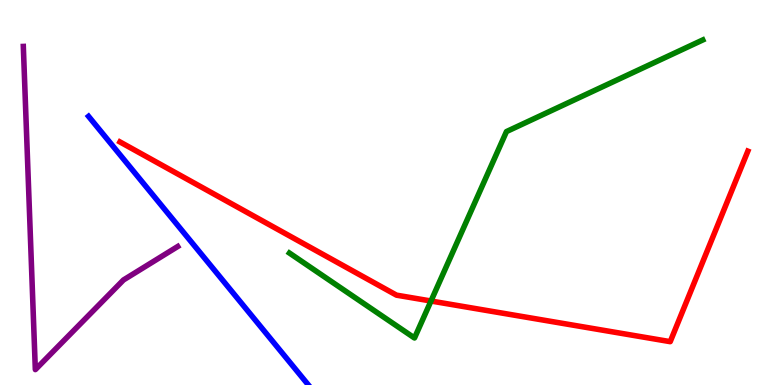[{'lines': ['blue', 'red'], 'intersections': []}, {'lines': ['green', 'red'], 'intersections': [{'x': 5.56, 'y': 2.18}]}, {'lines': ['purple', 'red'], 'intersections': []}, {'lines': ['blue', 'green'], 'intersections': []}, {'lines': ['blue', 'purple'], 'intersections': []}, {'lines': ['green', 'purple'], 'intersections': []}]